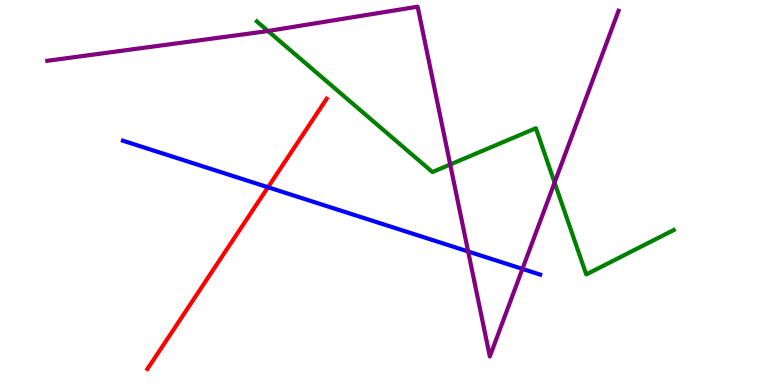[{'lines': ['blue', 'red'], 'intersections': [{'x': 3.46, 'y': 5.14}]}, {'lines': ['green', 'red'], 'intersections': []}, {'lines': ['purple', 'red'], 'intersections': []}, {'lines': ['blue', 'green'], 'intersections': []}, {'lines': ['blue', 'purple'], 'intersections': [{'x': 6.04, 'y': 3.47}, {'x': 6.74, 'y': 3.02}]}, {'lines': ['green', 'purple'], 'intersections': [{'x': 3.46, 'y': 9.19}, {'x': 5.81, 'y': 5.73}, {'x': 7.16, 'y': 5.26}]}]